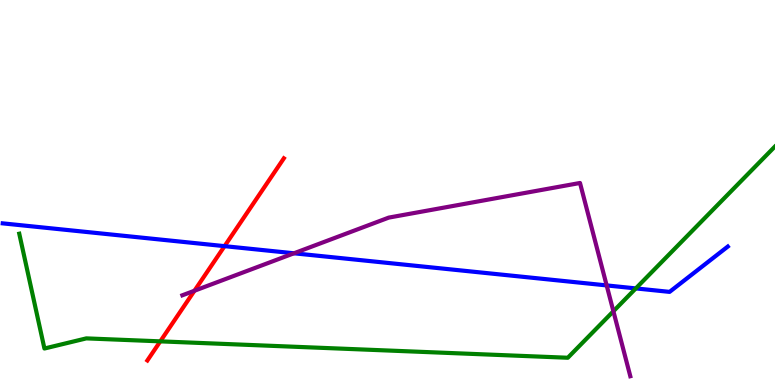[{'lines': ['blue', 'red'], 'intersections': [{'x': 2.9, 'y': 3.61}]}, {'lines': ['green', 'red'], 'intersections': [{'x': 2.07, 'y': 1.13}]}, {'lines': ['purple', 'red'], 'intersections': [{'x': 2.51, 'y': 2.45}]}, {'lines': ['blue', 'green'], 'intersections': [{'x': 8.2, 'y': 2.51}]}, {'lines': ['blue', 'purple'], 'intersections': [{'x': 3.79, 'y': 3.42}, {'x': 7.83, 'y': 2.59}]}, {'lines': ['green', 'purple'], 'intersections': [{'x': 7.91, 'y': 1.92}]}]